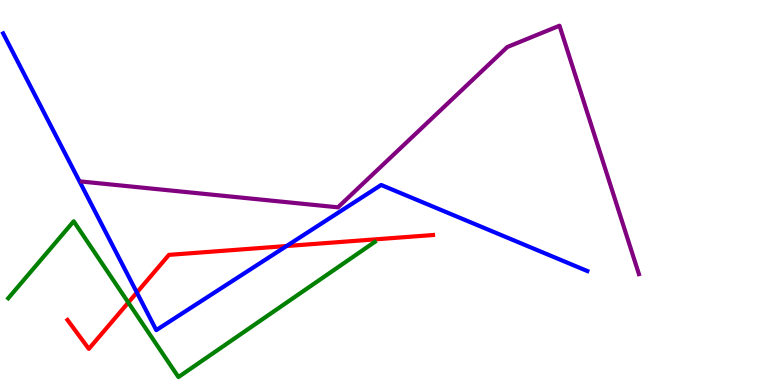[{'lines': ['blue', 'red'], 'intersections': [{'x': 1.77, 'y': 2.4}, {'x': 3.7, 'y': 3.61}]}, {'lines': ['green', 'red'], 'intersections': [{'x': 1.66, 'y': 2.14}]}, {'lines': ['purple', 'red'], 'intersections': []}, {'lines': ['blue', 'green'], 'intersections': []}, {'lines': ['blue', 'purple'], 'intersections': []}, {'lines': ['green', 'purple'], 'intersections': []}]